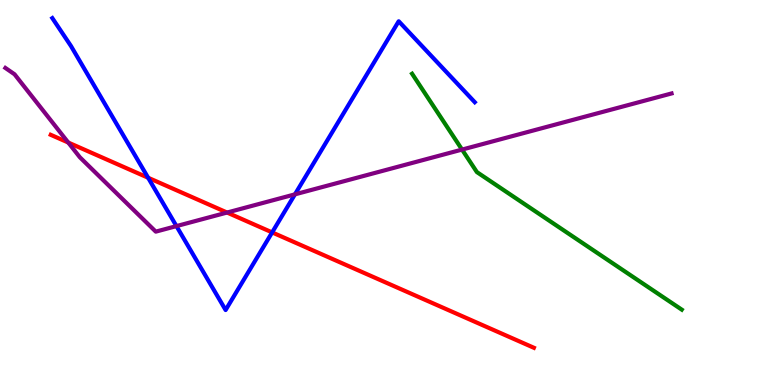[{'lines': ['blue', 'red'], 'intersections': [{'x': 1.91, 'y': 5.38}, {'x': 3.51, 'y': 3.96}]}, {'lines': ['green', 'red'], 'intersections': []}, {'lines': ['purple', 'red'], 'intersections': [{'x': 0.881, 'y': 6.3}, {'x': 2.93, 'y': 4.48}]}, {'lines': ['blue', 'green'], 'intersections': []}, {'lines': ['blue', 'purple'], 'intersections': [{'x': 2.28, 'y': 4.13}, {'x': 3.81, 'y': 4.95}]}, {'lines': ['green', 'purple'], 'intersections': [{'x': 5.96, 'y': 6.11}]}]